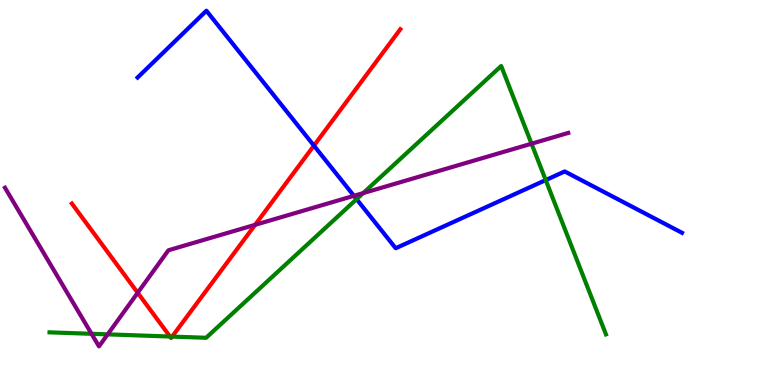[{'lines': ['blue', 'red'], 'intersections': [{'x': 4.05, 'y': 6.22}]}, {'lines': ['green', 'red'], 'intersections': [{'x': 2.19, 'y': 1.26}, {'x': 2.22, 'y': 1.26}]}, {'lines': ['purple', 'red'], 'intersections': [{'x': 1.78, 'y': 2.4}, {'x': 3.29, 'y': 4.16}]}, {'lines': ['blue', 'green'], 'intersections': [{'x': 4.6, 'y': 4.83}, {'x': 7.04, 'y': 5.32}]}, {'lines': ['blue', 'purple'], 'intersections': [{'x': 4.57, 'y': 4.91}]}, {'lines': ['green', 'purple'], 'intersections': [{'x': 1.18, 'y': 1.33}, {'x': 1.39, 'y': 1.32}, {'x': 4.69, 'y': 4.98}, {'x': 6.86, 'y': 6.27}]}]